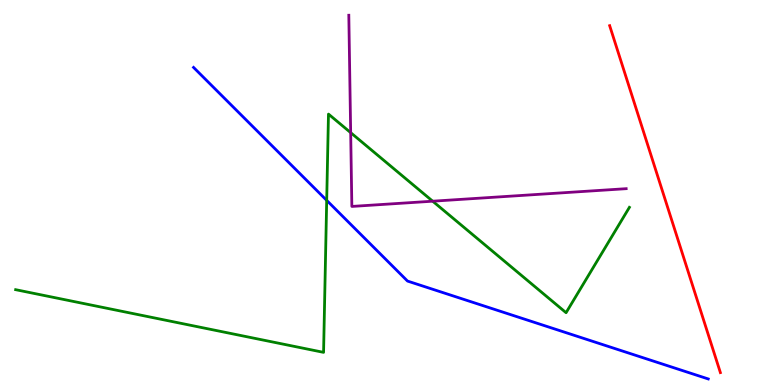[{'lines': ['blue', 'red'], 'intersections': []}, {'lines': ['green', 'red'], 'intersections': []}, {'lines': ['purple', 'red'], 'intersections': []}, {'lines': ['blue', 'green'], 'intersections': [{'x': 4.22, 'y': 4.8}]}, {'lines': ['blue', 'purple'], 'intersections': []}, {'lines': ['green', 'purple'], 'intersections': [{'x': 4.52, 'y': 6.55}, {'x': 5.58, 'y': 4.77}]}]